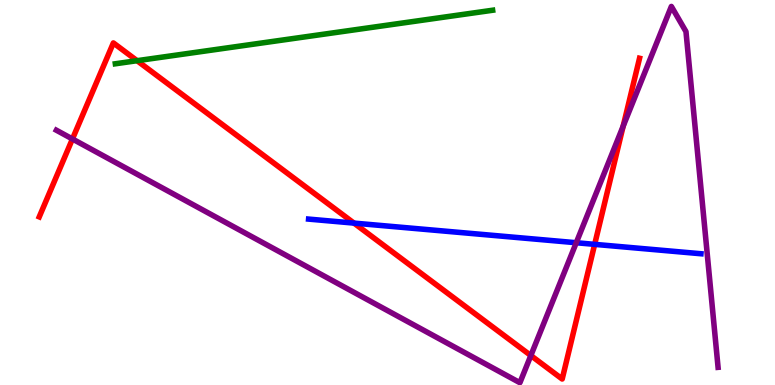[{'lines': ['blue', 'red'], 'intersections': [{'x': 4.57, 'y': 4.21}, {'x': 7.67, 'y': 3.65}]}, {'lines': ['green', 'red'], 'intersections': [{'x': 1.77, 'y': 8.42}]}, {'lines': ['purple', 'red'], 'intersections': [{'x': 0.935, 'y': 6.39}, {'x': 6.85, 'y': 0.765}, {'x': 8.04, 'y': 6.72}]}, {'lines': ['blue', 'green'], 'intersections': []}, {'lines': ['blue', 'purple'], 'intersections': [{'x': 7.44, 'y': 3.7}]}, {'lines': ['green', 'purple'], 'intersections': []}]